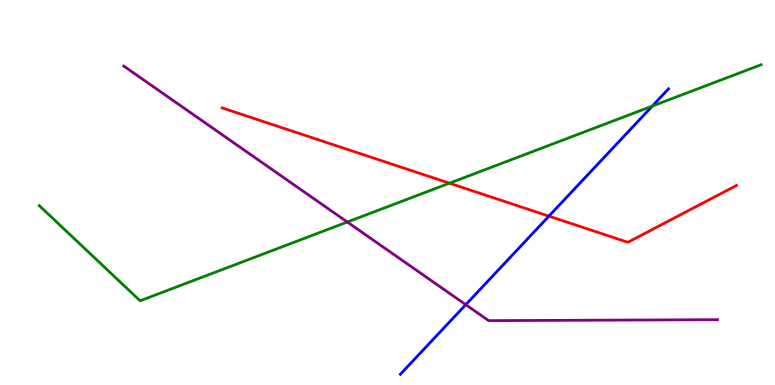[{'lines': ['blue', 'red'], 'intersections': [{'x': 7.08, 'y': 4.39}]}, {'lines': ['green', 'red'], 'intersections': [{'x': 5.8, 'y': 5.24}]}, {'lines': ['purple', 'red'], 'intersections': []}, {'lines': ['blue', 'green'], 'intersections': [{'x': 8.42, 'y': 7.24}]}, {'lines': ['blue', 'purple'], 'intersections': [{'x': 6.01, 'y': 2.09}]}, {'lines': ['green', 'purple'], 'intersections': [{'x': 4.48, 'y': 4.23}]}]